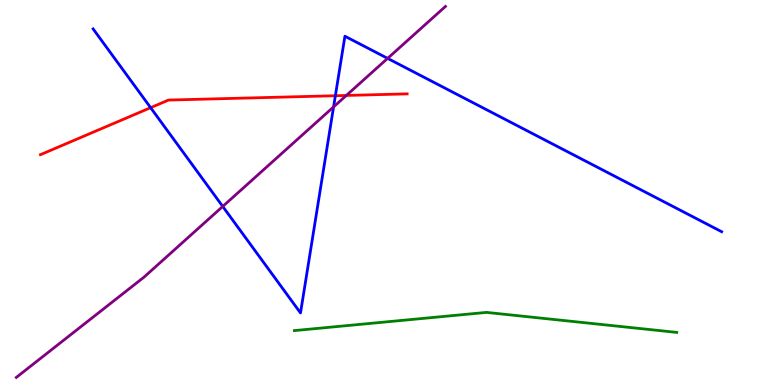[{'lines': ['blue', 'red'], 'intersections': [{'x': 1.94, 'y': 7.2}, {'x': 4.33, 'y': 7.51}]}, {'lines': ['green', 'red'], 'intersections': []}, {'lines': ['purple', 'red'], 'intersections': [{'x': 4.47, 'y': 7.52}]}, {'lines': ['blue', 'green'], 'intersections': []}, {'lines': ['blue', 'purple'], 'intersections': [{'x': 2.87, 'y': 4.64}, {'x': 4.3, 'y': 7.22}, {'x': 5.0, 'y': 8.48}]}, {'lines': ['green', 'purple'], 'intersections': []}]